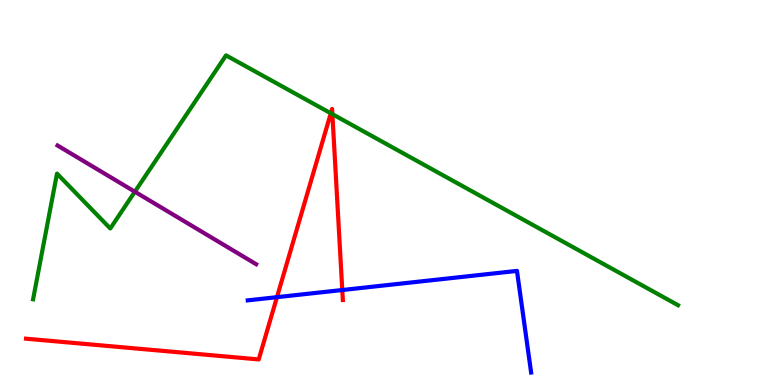[{'lines': ['blue', 'red'], 'intersections': [{'x': 3.57, 'y': 2.28}, {'x': 4.42, 'y': 2.47}]}, {'lines': ['green', 'red'], 'intersections': [{'x': 4.27, 'y': 7.06}, {'x': 4.29, 'y': 7.04}]}, {'lines': ['purple', 'red'], 'intersections': []}, {'lines': ['blue', 'green'], 'intersections': []}, {'lines': ['blue', 'purple'], 'intersections': []}, {'lines': ['green', 'purple'], 'intersections': [{'x': 1.74, 'y': 5.02}]}]